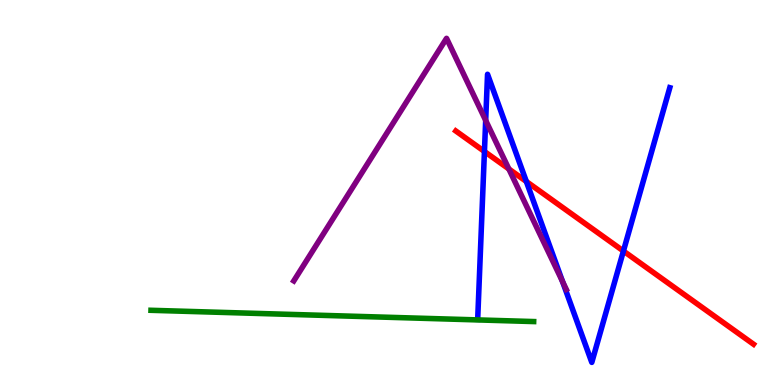[{'lines': ['blue', 'red'], 'intersections': [{'x': 6.25, 'y': 6.07}, {'x': 6.79, 'y': 5.29}, {'x': 8.04, 'y': 3.48}]}, {'lines': ['green', 'red'], 'intersections': []}, {'lines': ['purple', 'red'], 'intersections': [{'x': 6.57, 'y': 5.61}]}, {'lines': ['blue', 'green'], 'intersections': []}, {'lines': ['blue', 'purple'], 'intersections': [{'x': 6.27, 'y': 6.87}, {'x': 7.26, 'y': 2.69}]}, {'lines': ['green', 'purple'], 'intersections': []}]